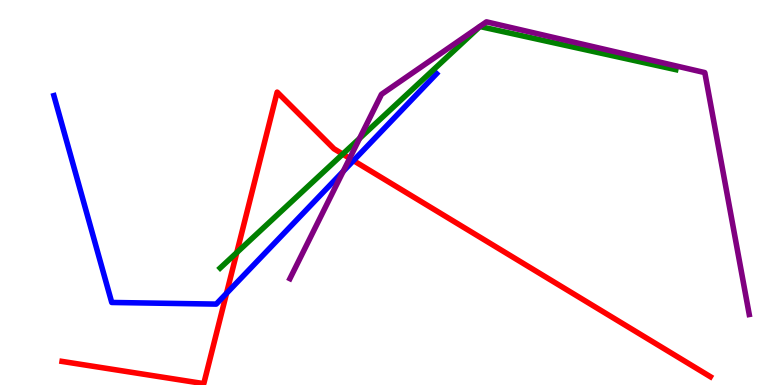[{'lines': ['blue', 'red'], 'intersections': [{'x': 2.92, 'y': 2.38}, {'x': 4.56, 'y': 5.83}]}, {'lines': ['green', 'red'], 'intersections': [{'x': 3.06, 'y': 3.44}, {'x': 4.42, 'y': 6.0}]}, {'lines': ['purple', 'red'], 'intersections': [{'x': 4.51, 'y': 5.89}]}, {'lines': ['blue', 'green'], 'intersections': []}, {'lines': ['blue', 'purple'], 'intersections': [{'x': 4.43, 'y': 5.55}]}, {'lines': ['green', 'purple'], 'intersections': [{'x': 4.64, 'y': 6.4}]}]